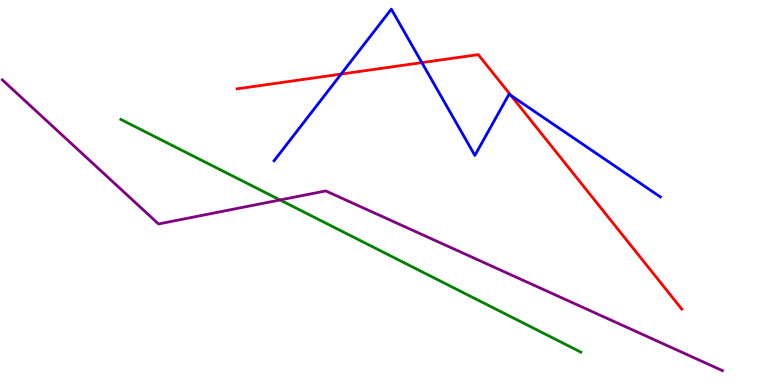[{'lines': ['blue', 'red'], 'intersections': [{'x': 4.4, 'y': 8.08}, {'x': 5.44, 'y': 8.37}, {'x': 6.59, 'y': 7.52}]}, {'lines': ['green', 'red'], 'intersections': []}, {'lines': ['purple', 'red'], 'intersections': []}, {'lines': ['blue', 'green'], 'intersections': []}, {'lines': ['blue', 'purple'], 'intersections': []}, {'lines': ['green', 'purple'], 'intersections': [{'x': 3.61, 'y': 4.81}]}]